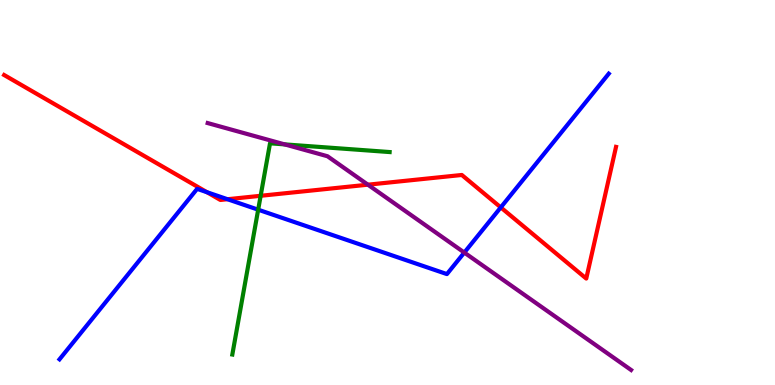[{'lines': ['blue', 'red'], 'intersections': [{'x': 2.67, 'y': 5.01}, {'x': 2.94, 'y': 4.83}, {'x': 6.46, 'y': 4.61}]}, {'lines': ['green', 'red'], 'intersections': [{'x': 3.36, 'y': 4.91}]}, {'lines': ['purple', 'red'], 'intersections': [{'x': 4.75, 'y': 5.2}]}, {'lines': ['blue', 'green'], 'intersections': [{'x': 3.33, 'y': 4.55}]}, {'lines': ['blue', 'purple'], 'intersections': [{'x': 5.99, 'y': 3.44}]}, {'lines': ['green', 'purple'], 'intersections': [{'x': 3.67, 'y': 6.25}]}]